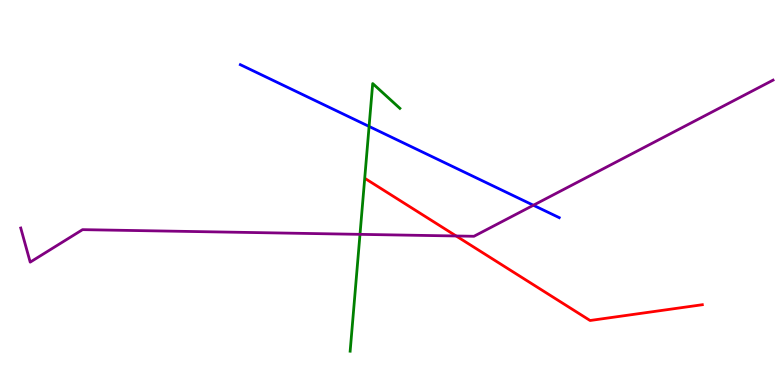[{'lines': ['blue', 'red'], 'intersections': []}, {'lines': ['green', 'red'], 'intersections': []}, {'lines': ['purple', 'red'], 'intersections': [{'x': 5.89, 'y': 3.87}]}, {'lines': ['blue', 'green'], 'intersections': [{'x': 4.76, 'y': 6.72}]}, {'lines': ['blue', 'purple'], 'intersections': [{'x': 6.88, 'y': 4.67}]}, {'lines': ['green', 'purple'], 'intersections': [{'x': 4.65, 'y': 3.91}]}]